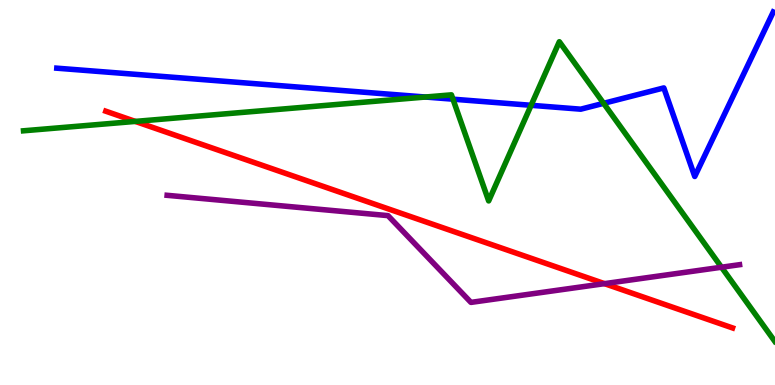[{'lines': ['blue', 'red'], 'intersections': []}, {'lines': ['green', 'red'], 'intersections': [{'x': 1.75, 'y': 6.85}]}, {'lines': ['purple', 'red'], 'intersections': [{'x': 7.8, 'y': 2.63}]}, {'lines': ['blue', 'green'], 'intersections': [{'x': 5.49, 'y': 7.48}, {'x': 5.84, 'y': 7.42}, {'x': 6.85, 'y': 7.26}, {'x': 7.79, 'y': 7.32}]}, {'lines': ['blue', 'purple'], 'intersections': []}, {'lines': ['green', 'purple'], 'intersections': [{'x': 9.31, 'y': 3.06}]}]